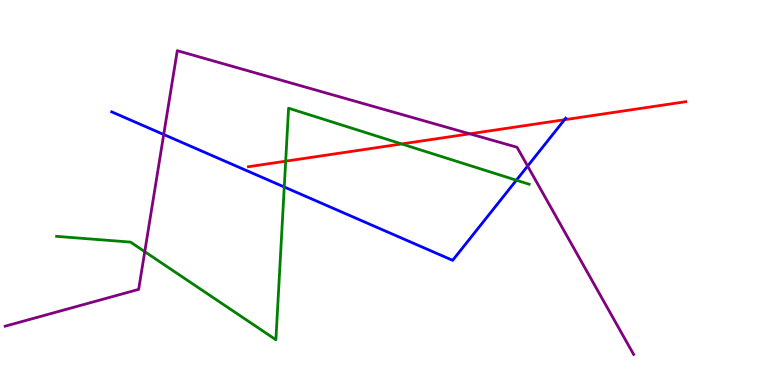[{'lines': ['blue', 'red'], 'intersections': [{'x': 7.28, 'y': 6.89}]}, {'lines': ['green', 'red'], 'intersections': [{'x': 3.69, 'y': 5.81}, {'x': 5.18, 'y': 6.26}]}, {'lines': ['purple', 'red'], 'intersections': [{'x': 6.06, 'y': 6.52}]}, {'lines': ['blue', 'green'], 'intersections': [{'x': 3.67, 'y': 5.14}, {'x': 6.66, 'y': 5.32}]}, {'lines': ['blue', 'purple'], 'intersections': [{'x': 2.11, 'y': 6.51}, {'x': 6.81, 'y': 5.69}]}, {'lines': ['green', 'purple'], 'intersections': [{'x': 1.87, 'y': 3.46}]}]